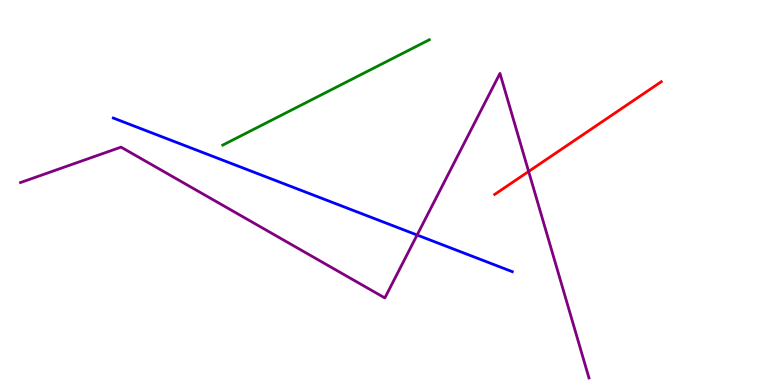[{'lines': ['blue', 'red'], 'intersections': []}, {'lines': ['green', 'red'], 'intersections': []}, {'lines': ['purple', 'red'], 'intersections': [{'x': 6.82, 'y': 5.55}]}, {'lines': ['blue', 'green'], 'intersections': []}, {'lines': ['blue', 'purple'], 'intersections': [{'x': 5.38, 'y': 3.9}]}, {'lines': ['green', 'purple'], 'intersections': []}]